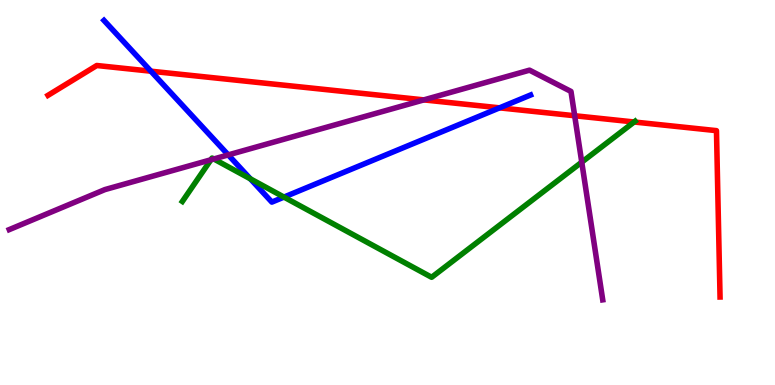[{'lines': ['blue', 'red'], 'intersections': [{'x': 1.95, 'y': 8.15}, {'x': 6.45, 'y': 7.2}]}, {'lines': ['green', 'red'], 'intersections': [{'x': 8.18, 'y': 6.83}]}, {'lines': ['purple', 'red'], 'intersections': [{'x': 5.47, 'y': 7.41}, {'x': 7.42, 'y': 6.99}]}, {'lines': ['blue', 'green'], 'intersections': [{'x': 3.23, 'y': 5.35}, {'x': 3.66, 'y': 4.88}]}, {'lines': ['blue', 'purple'], 'intersections': [{'x': 2.95, 'y': 5.98}]}, {'lines': ['green', 'purple'], 'intersections': [{'x': 2.72, 'y': 5.85}, {'x': 2.76, 'y': 5.87}, {'x': 7.51, 'y': 5.79}]}]